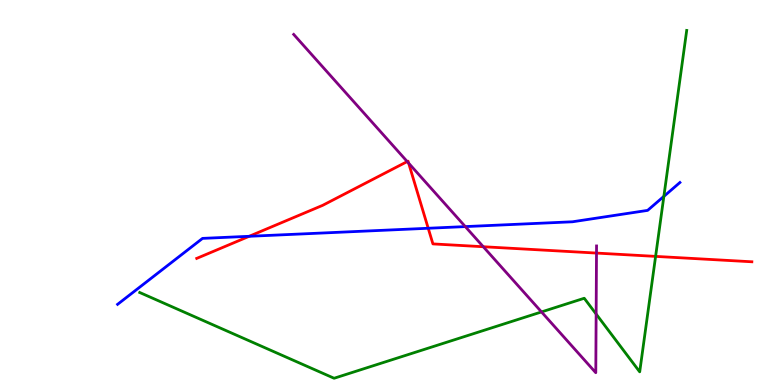[{'lines': ['blue', 'red'], 'intersections': [{'x': 3.22, 'y': 3.86}, {'x': 5.53, 'y': 4.07}]}, {'lines': ['green', 'red'], 'intersections': [{'x': 8.46, 'y': 3.34}]}, {'lines': ['purple', 'red'], 'intersections': [{'x': 5.25, 'y': 5.8}, {'x': 5.27, 'y': 5.76}, {'x': 6.24, 'y': 3.59}, {'x': 7.7, 'y': 3.43}]}, {'lines': ['blue', 'green'], 'intersections': [{'x': 8.57, 'y': 4.9}]}, {'lines': ['blue', 'purple'], 'intersections': [{'x': 6.0, 'y': 4.11}]}, {'lines': ['green', 'purple'], 'intersections': [{'x': 6.99, 'y': 1.9}, {'x': 7.69, 'y': 1.84}]}]